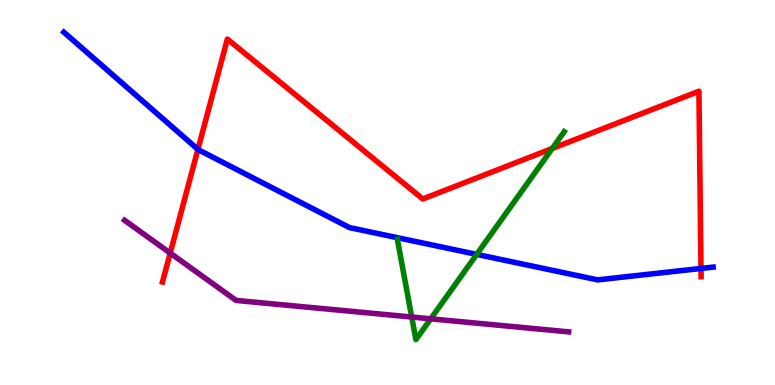[{'lines': ['blue', 'red'], 'intersections': [{'x': 2.55, 'y': 6.12}, {'x': 9.04, 'y': 3.03}]}, {'lines': ['green', 'red'], 'intersections': [{'x': 7.13, 'y': 6.14}]}, {'lines': ['purple', 'red'], 'intersections': [{'x': 2.2, 'y': 3.43}]}, {'lines': ['blue', 'green'], 'intersections': [{'x': 6.15, 'y': 3.39}]}, {'lines': ['blue', 'purple'], 'intersections': []}, {'lines': ['green', 'purple'], 'intersections': [{'x': 5.31, 'y': 1.77}, {'x': 5.56, 'y': 1.72}]}]